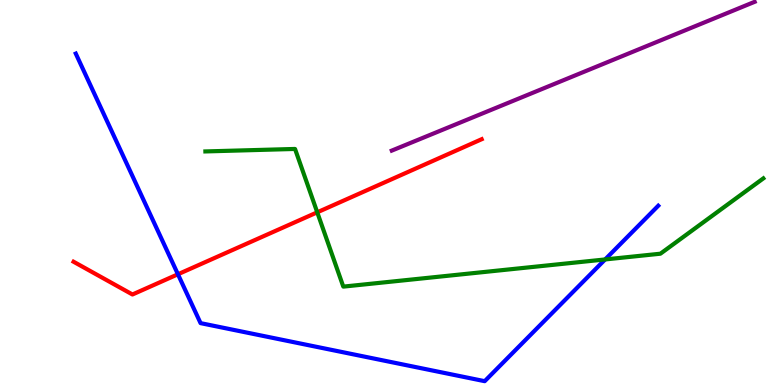[{'lines': ['blue', 'red'], 'intersections': [{'x': 2.3, 'y': 2.88}]}, {'lines': ['green', 'red'], 'intersections': [{'x': 4.09, 'y': 4.49}]}, {'lines': ['purple', 'red'], 'intersections': []}, {'lines': ['blue', 'green'], 'intersections': [{'x': 7.81, 'y': 3.26}]}, {'lines': ['blue', 'purple'], 'intersections': []}, {'lines': ['green', 'purple'], 'intersections': []}]